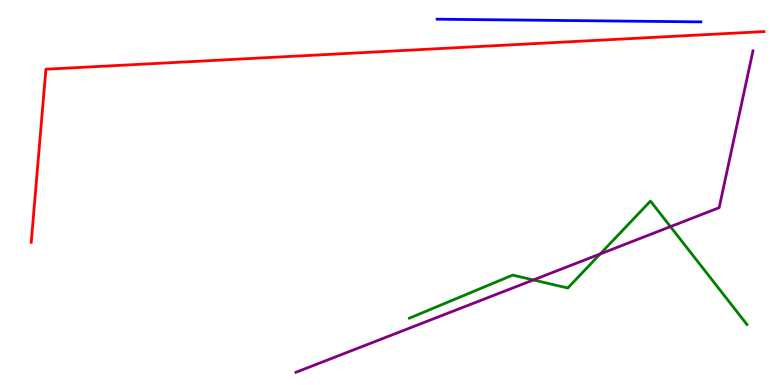[{'lines': ['blue', 'red'], 'intersections': []}, {'lines': ['green', 'red'], 'intersections': []}, {'lines': ['purple', 'red'], 'intersections': []}, {'lines': ['blue', 'green'], 'intersections': []}, {'lines': ['blue', 'purple'], 'intersections': []}, {'lines': ['green', 'purple'], 'intersections': [{'x': 6.88, 'y': 2.73}, {'x': 7.74, 'y': 3.4}, {'x': 8.65, 'y': 4.11}]}]